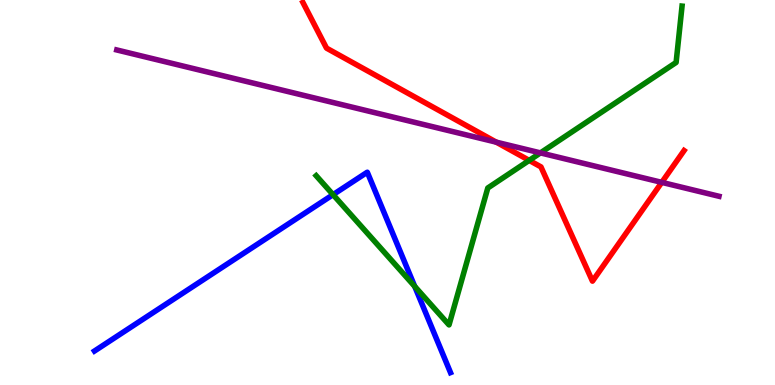[{'lines': ['blue', 'red'], 'intersections': []}, {'lines': ['green', 'red'], 'intersections': [{'x': 6.83, 'y': 5.83}]}, {'lines': ['purple', 'red'], 'intersections': [{'x': 6.4, 'y': 6.31}, {'x': 8.54, 'y': 5.26}]}, {'lines': ['blue', 'green'], 'intersections': [{'x': 4.3, 'y': 4.94}, {'x': 5.35, 'y': 2.56}]}, {'lines': ['blue', 'purple'], 'intersections': []}, {'lines': ['green', 'purple'], 'intersections': [{'x': 6.97, 'y': 6.03}]}]